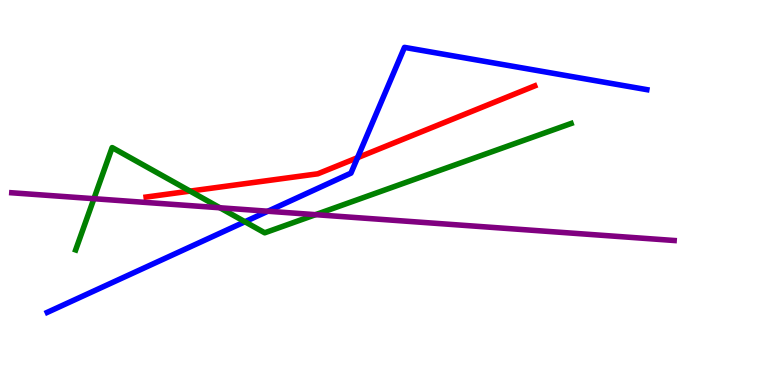[{'lines': ['blue', 'red'], 'intersections': [{'x': 4.61, 'y': 5.9}]}, {'lines': ['green', 'red'], 'intersections': [{'x': 2.45, 'y': 5.04}]}, {'lines': ['purple', 'red'], 'intersections': []}, {'lines': ['blue', 'green'], 'intersections': [{'x': 3.16, 'y': 4.24}]}, {'lines': ['blue', 'purple'], 'intersections': [{'x': 3.46, 'y': 4.51}]}, {'lines': ['green', 'purple'], 'intersections': [{'x': 1.21, 'y': 4.84}, {'x': 2.84, 'y': 4.6}, {'x': 4.07, 'y': 4.42}]}]